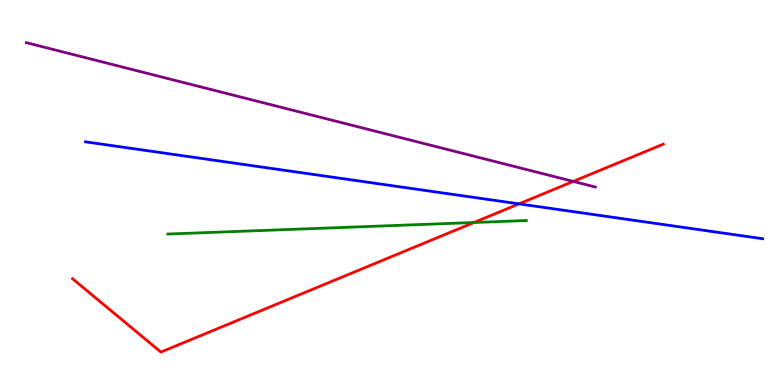[{'lines': ['blue', 'red'], 'intersections': [{'x': 6.7, 'y': 4.7}]}, {'lines': ['green', 'red'], 'intersections': [{'x': 6.12, 'y': 4.22}]}, {'lines': ['purple', 'red'], 'intersections': [{'x': 7.4, 'y': 5.29}]}, {'lines': ['blue', 'green'], 'intersections': []}, {'lines': ['blue', 'purple'], 'intersections': []}, {'lines': ['green', 'purple'], 'intersections': []}]